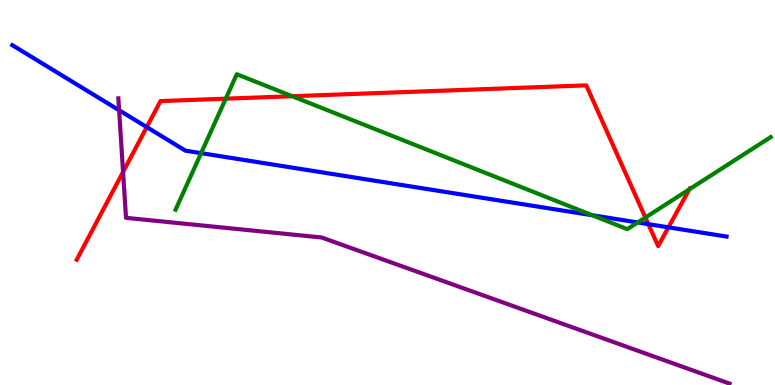[{'lines': ['blue', 'red'], 'intersections': [{'x': 1.89, 'y': 6.7}, {'x': 8.37, 'y': 4.18}, {'x': 8.62, 'y': 4.1}]}, {'lines': ['green', 'red'], 'intersections': [{'x': 2.91, 'y': 7.44}, {'x': 3.77, 'y': 7.5}, {'x': 8.33, 'y': 4.35}, {'x': 8.89, 'y': 5.08}]}, {'lines': ['purple', 'red'], 'intersections': [{'x': 1.59, 'y': 5.53}]}, {'lines': ['blue', 'green'], 'intersections': [{'x': 2.6, 'y': 6.02}, {'x': 7.64, 'y': 4.41}, {'x': 8.23, 'y': 4.22}]}, {'lines': ['blue', 'purple'], 'intersections': [{'x': 1.54, 'y': 7.14}]}, {'lines': ['green', 'purple'], 'intersections': []}]